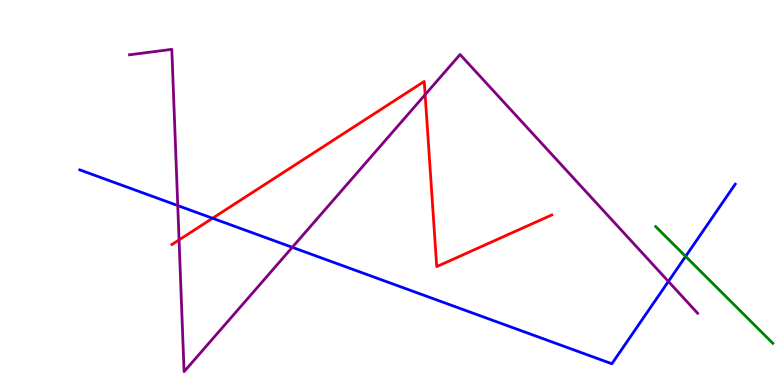[{'lines': ['blue', 'red'], 'intersections': [{'x': 2.74, 'y': 4.33}]}, {'lines': ['green', 'red'], 'intersections': []}, {'lines': ['purple', 'red'], 'intersections': [{'x': 2.31, 'y': 3.77}, {'x': 5.49, 'y': 7.54}]}, {'lines': ['blue', 'green'], 'intersections': [{'x': 8.85, 'y': 3.34}]}, {'lines': ['blue', 'purple'], 'intersections': [{'x': 2.29, 'y': 4.66}, {'x': 3.77, 'y': 3.58}, {'x': 8.62, 'y': 2.69}]}, {'lines': ['green', 'purple'], 'intersections': []}]